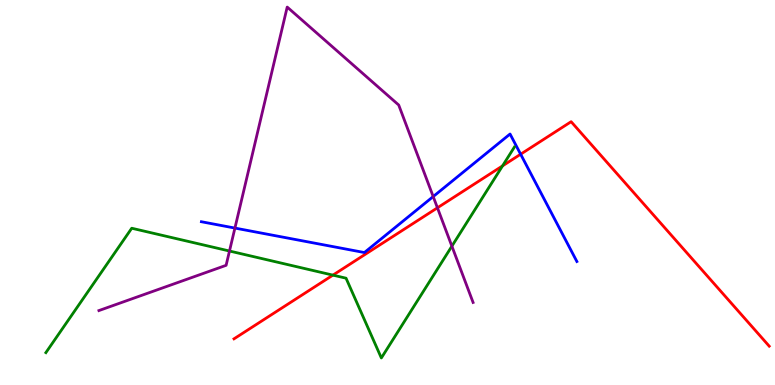[{'lines': ['blue', 'red'], 'intersections': [{'x': 6.72, 'y': 5.99}]}, {'lines': ['green', 'red'], 'intersections': [{'x': 4.3, 'y': 2.85}, {'x': 6.48, 'y': 5.69}]}, {'lines': ['purple', 'red'], 'intersections': [{'x': 5.64, 'y': 4.6}]}, {'lines': ['blue', 'green'], 'intersections': []}, {'lines': ['blue', 'purple'], 'intersections': [{'x': 3.03, 'y': 4.08}, {'x': 5.59, 'y': 4.89}]}, {'lines': ['green', 'purple'], 'intersections': [{'x': 2.96, 'y': 3.48}, {'x': 5.83, 'y': 3.61}]}]